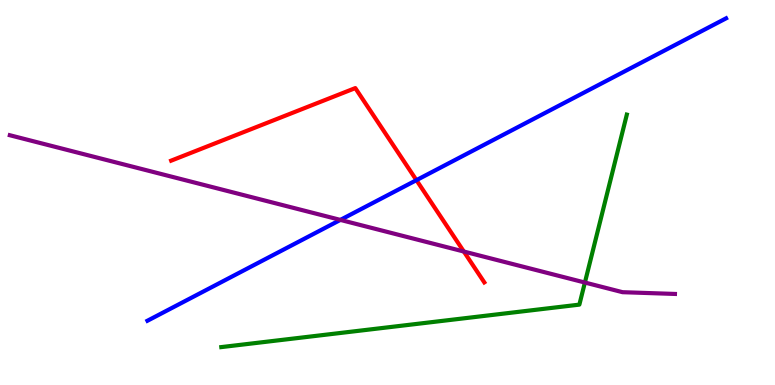[{'lines': ['blue', 'red'], 'intersections': [{'x': 5.37, 'y': 5.32}]}, {'lines': ['green', 'red'], 'intersections': []}, {'lines': ['purple', 'red'], 'intersections': [{'x': 5.98, 'y': 3.47}]}, {'lines': ['blue', 'green'], 'intersections': []}, {'lines': ['blue', 'purple'], 'intersections': [{'x': 4.39, 'y': 4.29}]}, {'lines': ['green', 'purple'], 'intersections': [{'x': 7.55, 'y': 2.66}]}]